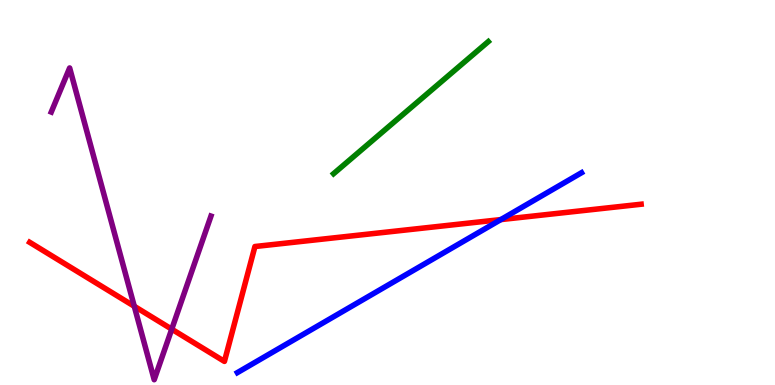[{'lines': ['blue', 'red'], 'intersections': [{'x': 6.46, 'y': 4.3}]}, {'lines': ['green', 'red'], 'intersections': []}, {'lines': ['purple', 'red'], 'intersections': [{'x': 1.73, 'y': 2.04}, {'x': 2.22, 'y': 1.45}]}, {'lines': ['blue', 'green'], 'intersections': []}, {'lines': ['blue', 'purple'], 'intersections': []}, {'lines': ['green', 'purple'], 'intersections': []}]